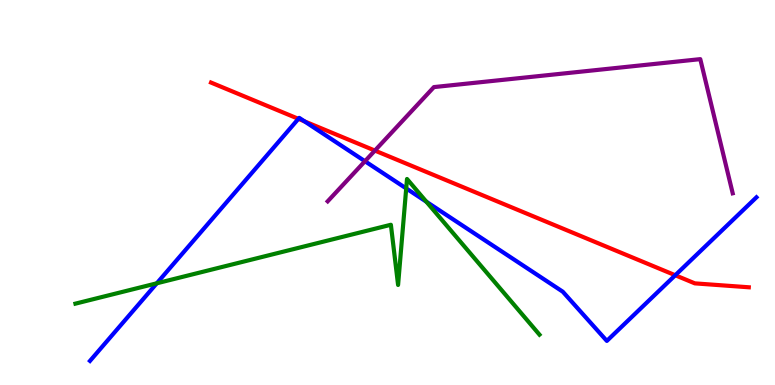[{'lines': ['blue', 'red'], 'intersections': [{'x': 3.85, 'y': 6.91}, {'x': 3.93, 'y': 6.85}, {'x': 8.71, 'y': 2.85}]}, {'lines': ['green', 'red'], 'intersections': []}, {'lines': ['purple', 'red'], 'intersections': [{'x': 4.84, 'y': 6.09}]}, {'lines': ['blue', 'green'], 'intersections': [{'x': 2.02, 'y': 2.64}, {'x': 5.24, 'y': 5.11}, {'x': 5.5, 'y': 4.76}]}, {'lines': ['blue', 'purple'], 'intersections': [{'x': 4.71, 'y': 5.81}]}, {'lines': ['green', 'purple'], 'intersections': []}]